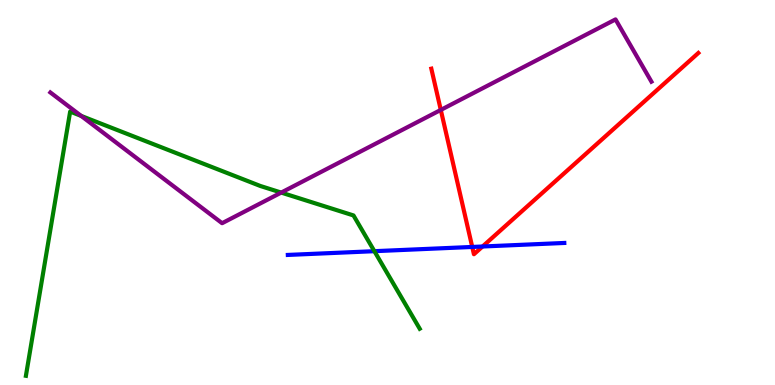[{'lines': ['blue', 'red'], 'intersections': [{'x': 6.09, 'y': 3.59}, {'x': 6.23, 'y': 3.6}]}, {'lines': ['green', 'red'], 'intersections': []}, {'lines': ['purple', 'red'], 'intersections': [{'x': 5.69, 'y': 7.14}]}, {'lines': ['blue', 'green'], 'intersections': [{'x': 4.83, 'y': 3.48}]}, {'lines': ['blue', 'purple'], 'intersections': []}, {'lines': ['green', 'purple'], 'intersections': [{'x': 1.05, 'y': 6.99}, {'x': 3.63, 'y': 5.0}]}]